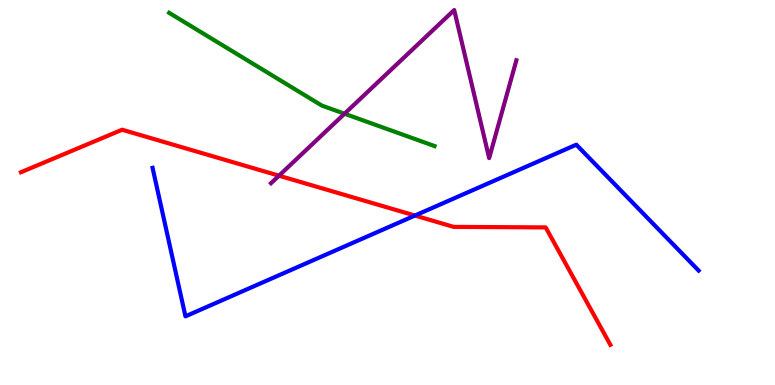[{'lines': ['blue', 'red'], 'intersections': [{'x': 5.35, 'y': 4.4}]}, {'lines': ['green', 'red'], 'intersections': []}, {'lines': ['purple', 'red'], 'intersections': [{'x': 3.6, 'y': 5.44}]}, {'lines': ['blue', 'green'], 'intersections': []}, {'lines': ['blue', 'purple'], 'intersections': []}, {'lines': ['green', 'purple'], 'intersections': [{'x': 4.45, 'y': 7.05}]}]